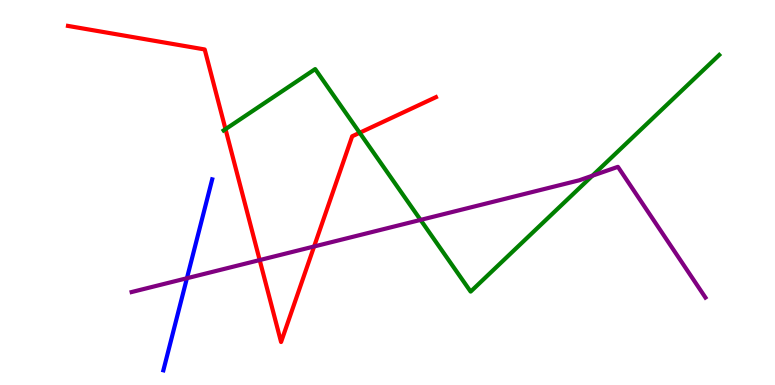[{'lines': ['blue', 'red'], 'intersections': []}, {'lines': ['green', 'red'], 'intersections': [{'x': 2.91, 'y': 6.65}, {'x': 4.64, 'y': 6.55}]}, {'lines': ['purple', 'red'], 'intersections': [{'x': 3.35, 'y': 3.24}, {'x': 4.05, 'y': 3.6}]}, {'lines': ['blue', 'green'], 'intersections': []}, {'lines': ['blue', 'purple'], 'intersections': [{'x': 2.41, 'y': 2.77}]}, {'lines': ['green', 'purple'], 'intersections': [{'x': 5.43, 'y': 4.29}, {'x': 7.64, 'y': 5.44}]}]